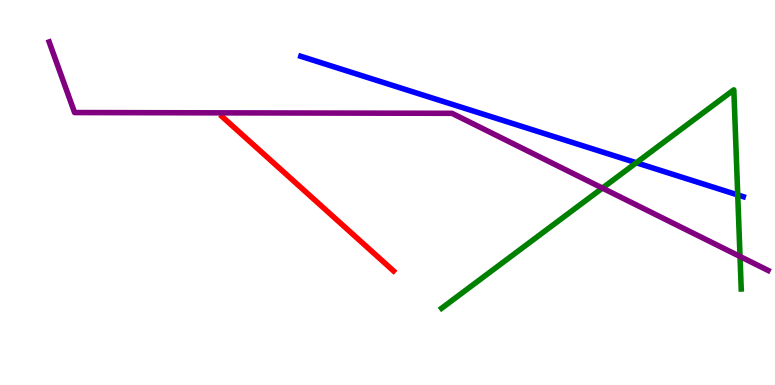[{'lines': ['blue', 'red'], 'intersections': []}, {'lines': ['green', 'red'], 'intersections': []}, {'lines': ['purple', 'red'], 'intersections': []}, {'lines': ['blue', 'green'], 'intersections': [{'x': 8.21, 'y': 5.77}, {'x': 9.52, 'y': 4.94}]}, {'lines': ['blue', 'purple'], 'intersections': []}, {'lines': ['green', 'purple'], 'intersections': [{'x': 7.77, 'y': 5.11}, {'x': 9.55, 'y': 3.34}]}]